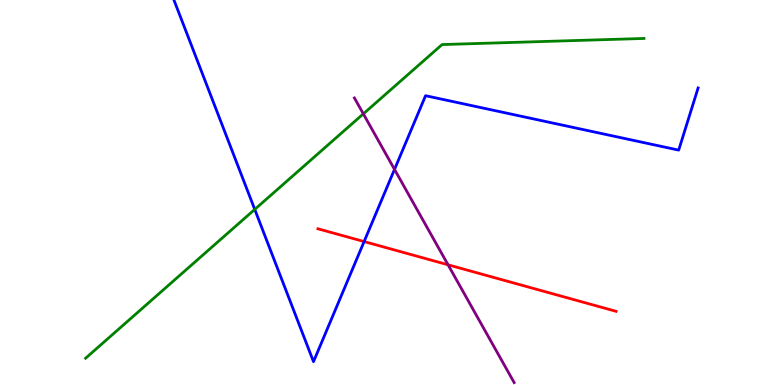[{'lines': ['blue', 'red'], 'intersections': [{'x': 4.7, 'y': 3.73}]}, {'lines': ['green', 'red'], 'intersections': []}, {'lines': ['purple', 'red'], 'intersections': [{'x': 5.78, 'y': 3.12}]}, {'lines': ['blue', 'green'], 'intersections': [{'x': 3.29, 'y': 4.56}]}, {'lines': ['blue', 'purple'], 'intersections': [{'x': 5.09, 'y': 5.6}]}, {'lines': ['green', 'purple'], 'intersections': [{'x': 4.69, 'y': 7.04}]}]